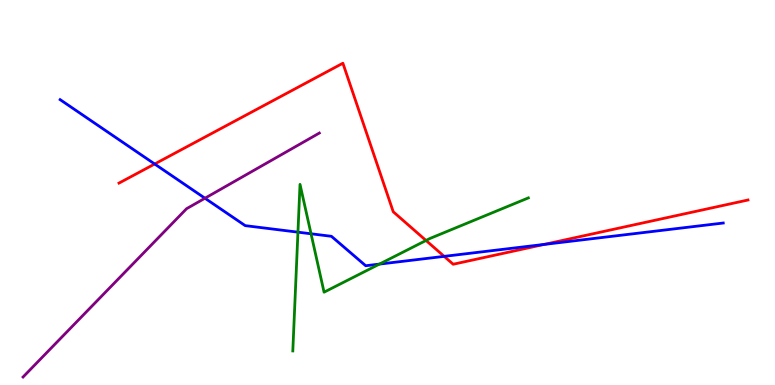[{'lines': ['blue', 'red'], 'intersections': [{'x': 2.0, 'y': 5.74}, {'x': 5.73, 'y': 3.34}, {'x': 7.02, 'y': 3.65}]}, {'lines': ['green', 'red'], 'intersections': [{'x': 5.5, 'y': 3.75}]}, {'lines': ['purple', 'red'], 'intersections': []}, {'lines': ['blue', 'green'], 'intersections': [{'x': 3.84, 'y': 3.97}, {'x': 4.01, 'y': 3.93}, {'x': 4.9, 'y': 3.14}]}, {'lines': ['blue', 'purple'], 'intersections': [{'x': 2.64, 'y': 4.85}]}, {'lines': ['green', 'purple'], 'intersections': []}]